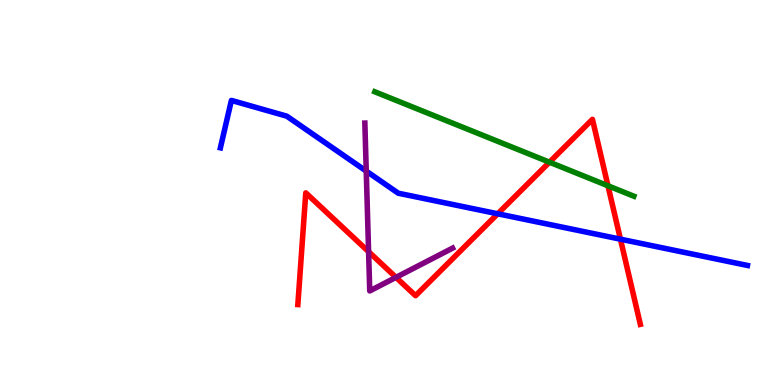[{'lines': ['blue', 'red'], 'intersections': [{'x': 6.42, 'y': 4.45}, {'x': 8.01, 'y': 3.79}]}, {'lines': ['green', 'red'], 'intersections': [{'x': 7.09, 'y': 5.79}, {'x': 7.84, 'y': 5.17}]}, {'lines': ['purple', 'red'], 'intersections': [{'x': 4.76, 'y': 3.46}, {'x': 5.11, 'y': 2.8}]}, {'lines': ['blue', 'green'], 'intersections': []}, {'lines': ['blue', 'purple'], 'intersections': [{'x': 4.73, 'y': 5.56}]}, {'lines': ['green', 'purple'], 'intersections': []}]